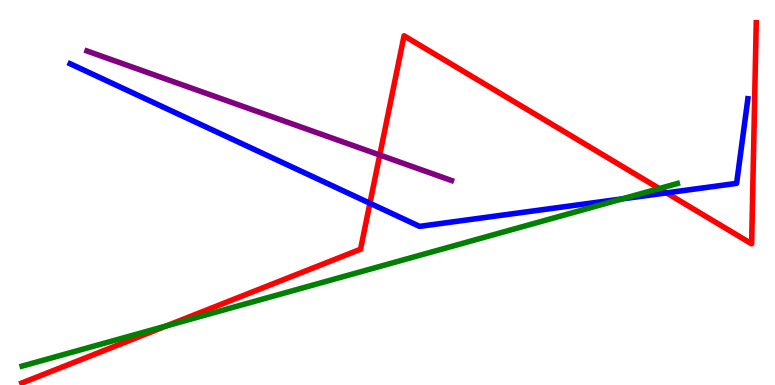[{'lines': ['blue', 'red'], 'intersections': [{'x': 4.77, 'y': 4.72}, {'x': 8.6, 'y': 4.99}]}, {'lines': ['green', 'red'], 'intersections': [{'x': 2.15, 'y': 1.54}, {'x': 8.51, 'y': 5.1}]}, {'lines': ['purple', 'red'], 'intersections': [{'x': 4.9, 'y': 5.97}]}, {'lines': ['blue', 'green'], 'intersections': [{'x': 8.03, 'y': 4.83}]}, {'lines': ['blue', 'purple'], 'intersections': []}, {'lines': ['green', 'purple'], 'intersections': []}]